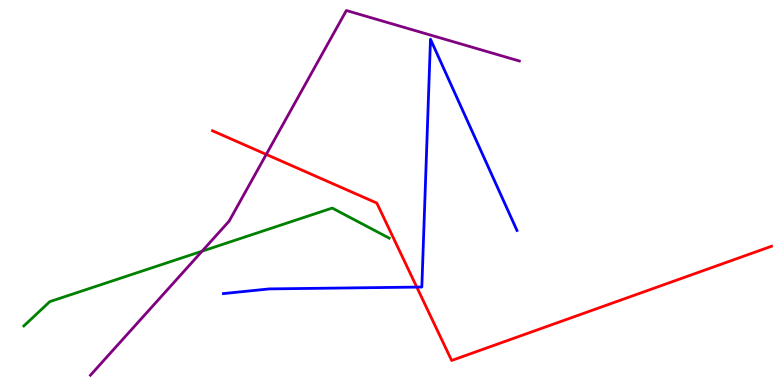[{'lines': ['blue', 'red'], 'intersections': [{'x': 5.38, 'y': 2.54}]}, {'lines': ['green', 'red'], 'intersections': []}, {'lines': ['purple', 'red'], 'intersections': [{'x': 3.44, 'y': 5.99}]}, {'lines': ['blue', 'green'], 'intersections': []}, {'lines': ['blue', 'purple'], 'intersections': []}, {'lines': ['green', 'purple'], 'intersections': [{'x': 2.61, 'y': 3.48}]}]